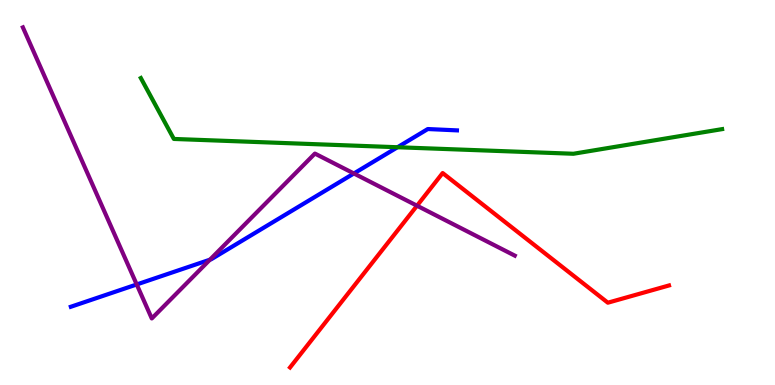[{'lines': ['blue', 'red'], 'intersections': []}, {'lines': ['green', 'red'], 'intersections': []}, {'lines': ['purple', 'red'], 'intersections': [{'x': 5.38, 'y': 4.66}]}, {'lines': ['blue', 'green'], 'intersections': [{'x': 5.13, 'y': 6.18}]}, {'lines': ['blue', 'purple'], 'intersections': [{'x': 1.76, 'y': 2.61}, {'x': 2.71, 'y': 3.26}, {'x': 4.57, 'y': 5.49}]}, {'lines': ['green', 'purple'], 'intersections': []}]